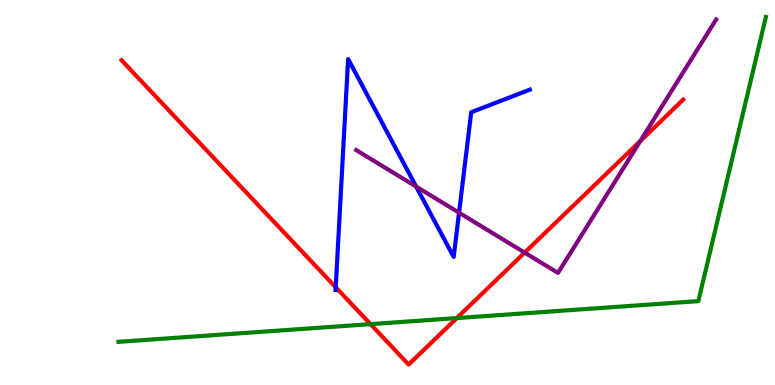[{'lines': ['blue', 'red'], 'intersections': [{'x': 4.33, 'y': 2.54}]}, {'lines': ['green', 'red'], 'intersections': [{'x': 4.78, 'y': 1.58}, {'x': 5.89, 'y': 1.74}]}, {'lines': ['purple', 'red'], 'intersections': [{'x': 6.77, 'y': 3.44}, {'x': 8.26, 'y': 6.34}]}, {'lines': ['blue', 'green'], 'intersections': []}, {'lines': ['blue', 'purple'], 'intersections': [{'x': 5.37, 'y': 5.15}, {'x': 5.92, 'y': 4.48}]}, {'lines': ['green', 'purple'], 'intersections': []}]